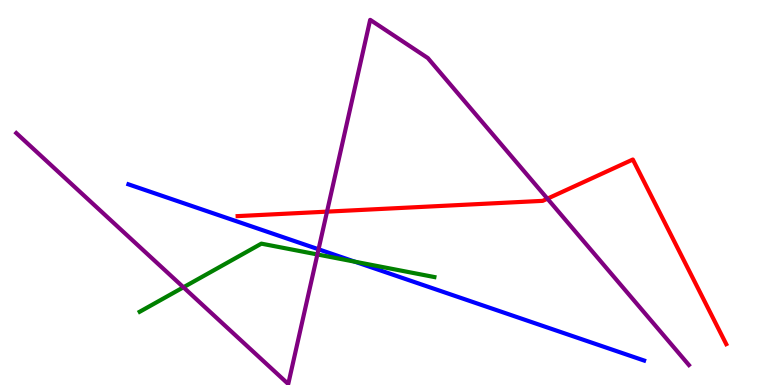[{'lines': ['blue', 'red'], 'intersections': []}, {'lines': ['green', 'red'], 'intersections': []}, {'lines': ['purple', 'red'], 'intersections': [{'x': 4.22, 'y': 4.5}, {'x': 7.06, 'y': 4.84}]}, {'lines': ['blue', 'green'], 'intersections': [{'x': 4.58, 'y': 3.2}]}, {'lines': ['blue', 'purple'], 'intersections': [{'x': 4.11, 'y': 3.52}]}, {'lines': ['green', 'purple'], 'intersections': [{'x': 2.37, 'y': 2.54}, {'x': 4.1, 'y': 3.39}]}]